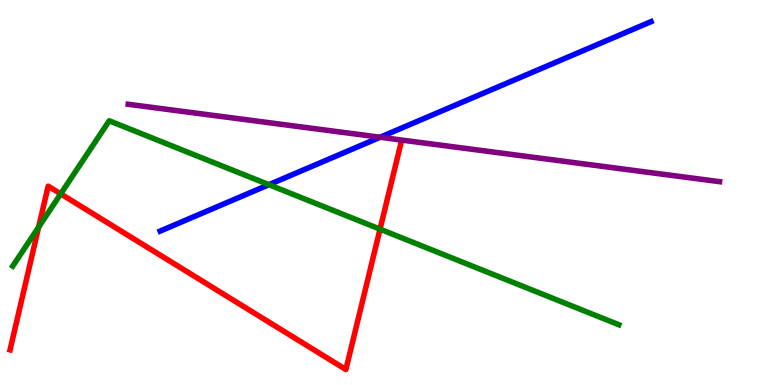[{'lines': ['blue', 'red'], 'intersections': []}, {'lines': ['green', 'red'], 'intersections': [{'x': 0.499, 'y': 4.1}, {'x': 0.783, 'y': 4.96}, {'x': 4.9, 'y': 4.05}]}, {'lines': ['purple', 'red'], 'intersections': []}, {'lines': ['blue', 'green'], 'intersections': [{'x': 3.47, 'y': 5.2}]}, {'lines': ['blue', 'purple'], 'intersections': [{'x': 4.9, 'y': 6.44}]}, {'lines': ['green', 'purple'], 'intersections': []}]